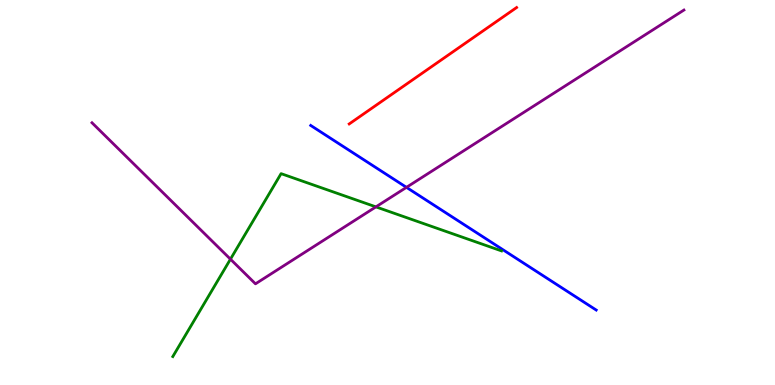[{'lines': ['blue', 'red'], 'intersections': []}, {'lines': ['green', 'red'], 'intersections': []}, {'lines': ['purple', 'red'], 'intersections': []}, {'lines': ['blue', 'green'], 'intersections': []}, {'lines': ['blue', 'purple'], 'intersections': [{'x': 5.24, 'y': 5.13}]}, {'lines': ['green', 'purple'], 'intersections': [{'x': 2.97, 'y': 3.27}, {'x': 4.85, 'y': 4.63}]}]